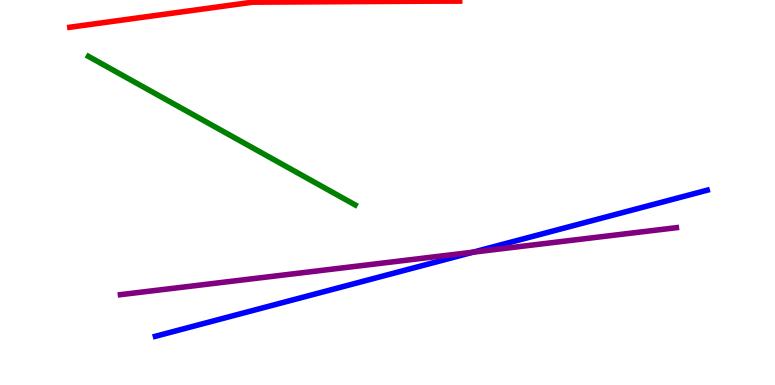[{'lines': ['blue', 'red'], 'intersections': []}, {'lines': ['green', 'red'], 'intersections': []}, {'lines': ['purple', 'red'], 'intersections': []}, {'lines': ['blue', 'green'], 'intersections': []}, {'lines': ['blue', 'purple'], 'intersections': [{'x': 6.1, 'y': 3.45}]}, {'lines': ['green', 'purple'], 'intersections': []}]